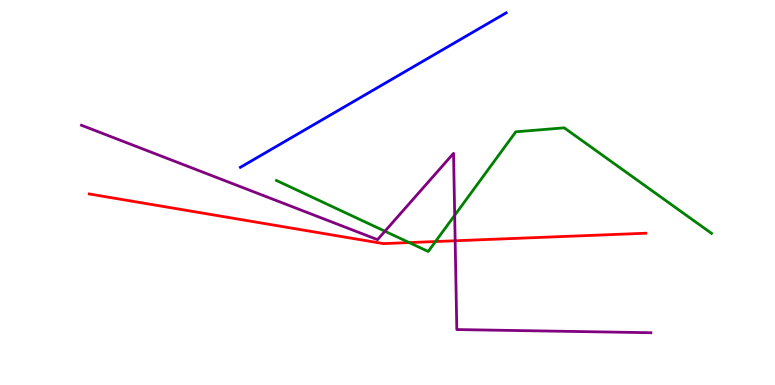[{'lines': ['blue', 'red'], 'intersections': []}, {'lines': ['green', 'red'], 'intersections': [{'x': 5.28, 'y': 3.7}, {'x': 5.62, 'y': 3.73}]}, {'lines': ['purple', 'red'], 'intersections': [{'x': 5.87, 'y': 3.75}]}, {'lines': ['blue', 'green'], 'intersections': []}, {'lines': ['blue', 'purple'], 'intersections': []}, {'lines': ['green', 'purple'], 'intersections': [{'x': 4.97, 'y': 3.99}, {'x': 5.87, 'y': 4.41}]}]